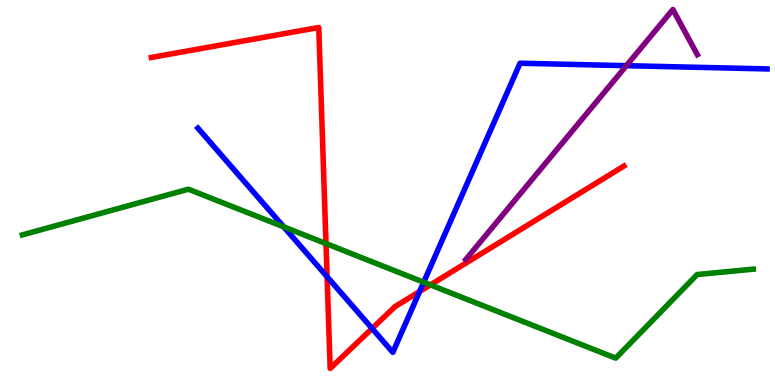[{'lines': ['blue', 'red'], 'intersections': [{'x': 4.22, 'y': 2.81}, {'x': 4.8, 'y': 1.47}, {'x': 5.41, 'y': 2.43}]}, {'lines': ['green', 'red'], 'intersections': [{'x': 4.21, 'y': 3.67}, {'x': 5.55, 'y': 2.6}]}, {'lines': ['purple', 'red'], 'intersections': []}, {'lines': ['blue', 'green'], 'intersections': [{'x': 3.66, 'y': 4.11}, {'x': 5.47, 'y': 2.67}]}, {'lines': ['blue', 'purple'], 'intersections': [{'x': 8.08, 'y': 8.29}]}, {'lines': ['green', 'purple'], 'intersections': []}]